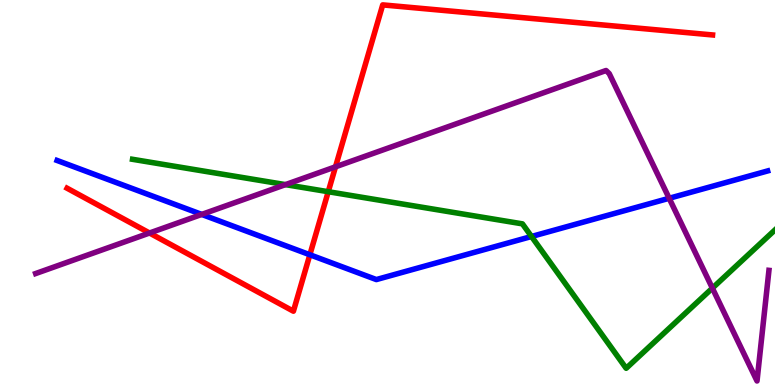[{'lines': ['blue', 'red'], 'intersections': [{'x': 4.0, 'y': 3.38}]}, {'lines': ['green', 'red'], 'intersections': [{'x': 4.24, 'y': 5.02}]}, {'lines': ['purple', 'red'], 'intersections': [{'x': 1.93, 'y': 3.95}, {'x': 4.33, 'y': 5.67}]}, {'lines': ['blue', 'green'], 'intersections': [{'x': 6.86, 'y': 3.86}]}, {'lines': ['blue', 'purple'], 'intersections': [{'x': 2.6, 'y': 4.43}, {'x': 8.63, 'y': 4.85}]}, {'lines': ['green', 'purple'], 'intersections': [{'x': 3.68, 'y': 5.2}, {'x': 9.19, 'y': 2.52}]}]